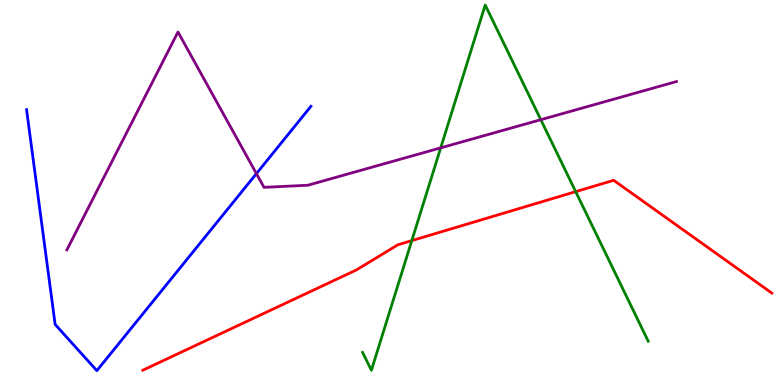[{'lines': ['blue', 'red'], 'intersections': []}, {'lines': ['green', 'red'], 'intersections': [{'x': 5.31, 'y': 3.75}, {'x': 7.43, 'y': 5.02}]}, {'lines': ['purple', 'red'], 'intersections': []}, {'lines': ['blue', 'green'], 'intersections': []}, {'lines': ['blue', 'purple'], 'intersections': [{'x': 3.31, 'y': 5.49}]}, {'lines': ['green', 'purple'], 'intersections': [{'x': 5.69, 'y': 6.16}, {'x': 6.98, 'y': 6.89}]}]